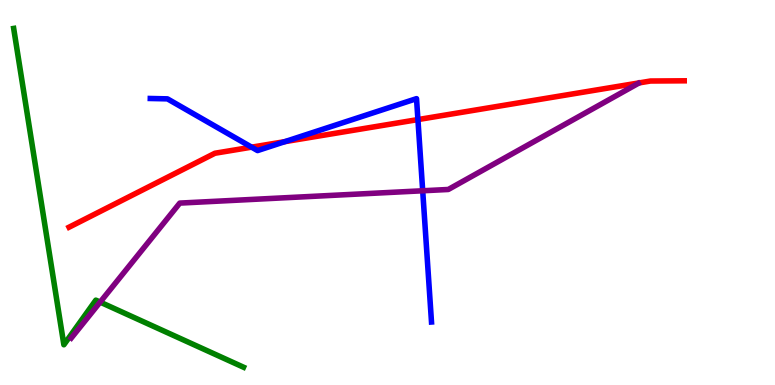[{'lines': ['blue', 'red'], 'intersections': [{'x': 3.25, 'y': 6.18}, {'x': 3.68, 'y': 6.32}, {'x': 5.39, 'y': 6.89}]}, {'lines': ['green', 'red'], 'intersections': []}, {'lines': ['purple', 'red'], 'intersections': []}, {'lines': ['blue', 'green'], 'intersections': []}, {'lines': ['blue', 'purple'], 'intersections': [{'x': 5.45, 'y': 5.04}]}, {'lines': ['green', 'purple'], 'intersections': [{'x': 1.29, 'y': 2.15}]}]